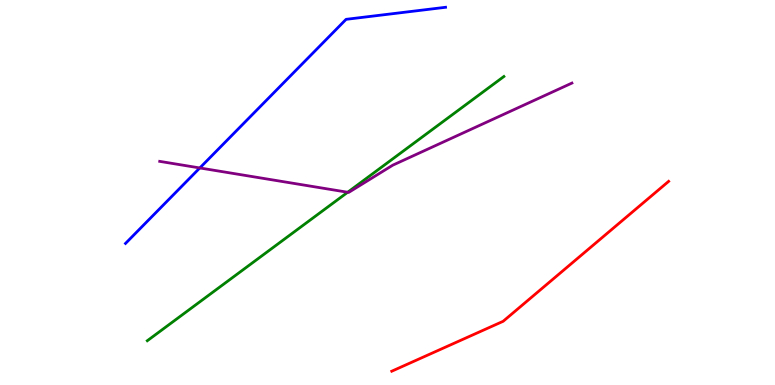[{'lines': ['blue', 'red'], 'intersections': []}, {'lines': ['green', 'red'], 'intersections': []}, {'lines': ['purple', 'red'], 'intersections': []}, {'lines': ['blue', 'green'], 'intersections': []}, {'lines': ['blue', 'purple'], 'intersections': [{'x': 2.58, 'y': 5.64}]}, {'lines': ['green', 'purple'], 'intersections': [{'x': 4.49, 'y': 5.01}]}]